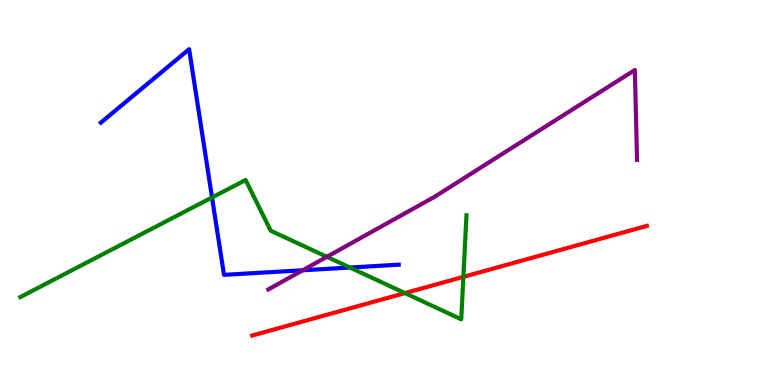[{'lines': ['blue', 'red'], 'intersections': []}, {'lines': ['green', 'red'], 'intersections': [{'x': 5.22, 'y': 2.39}, {'x': 5.98, 'y': 2.81}]}, {'lines': ['purple', 'red'], 'intersections': []}, {'lines': ['blue', 'green'], 'intersections': [{'x': 2.74, 'y': 4.87}, {'x': 4.52, 'y': 3.05}]}, {'lines': ['blue', 'purple'], 'intersections': [{'x': 3.91, 'y': 2.98}]}, {'lines': ['green', 'purple'], 'intersections': [{'x': 4.22, 'y': 3.33}]}]